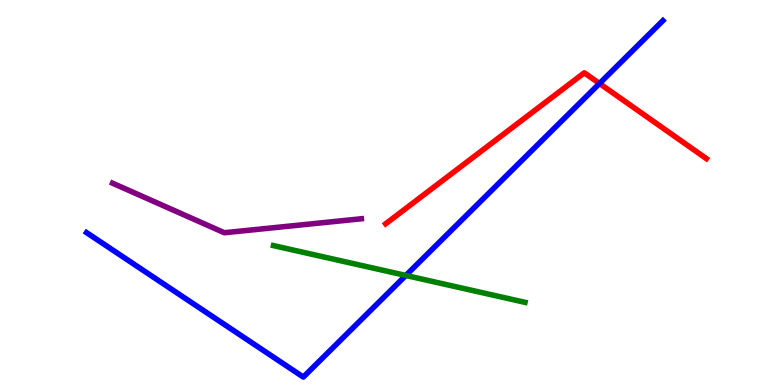[{'lines': ['blue', 'red'], 'intersections': [{'x': 7.74, 'y': 7.83}]}, {'lines': ['green', 'red'], 'intersections': []}, {'lines': ['purple', 'red'], 'intersections': []}, {'lines': ['blue', 'green'], 'intersections': [{'x': 5.24, 'y': 2.85}]}, {'lines': ['blue', 'purple'], 'intersections': []}, {'lines': ['green', 'purple'], 'intersections': []}]